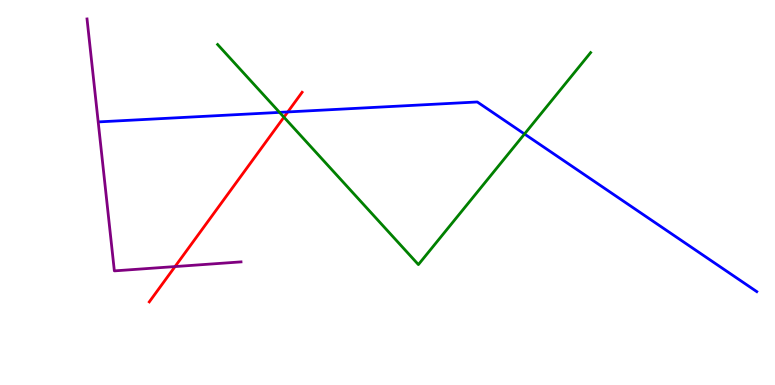[{'lines': ['blue', 'red'], 'intersections': [{'x': 3.71, 'y': 7.09}]}, {'lines': ['green', 'red'], 'intersections': [{'x': 3.66, 'y': 6.96}]}, {'lines': ['purple', 'red'], 'intersections': [{'x': 2.26, 'y': 3.08}]}, {'lines': ['blue', 'green'], 'intersections': [{'x': 3.61, 'y': 7.08}, {'x': 6.77, 'y': 6.52}]}, {'lines': ['blue', 'purple'], 'intersections': []}, {'lines': ['green', 'purple'], 'intersections': []}]